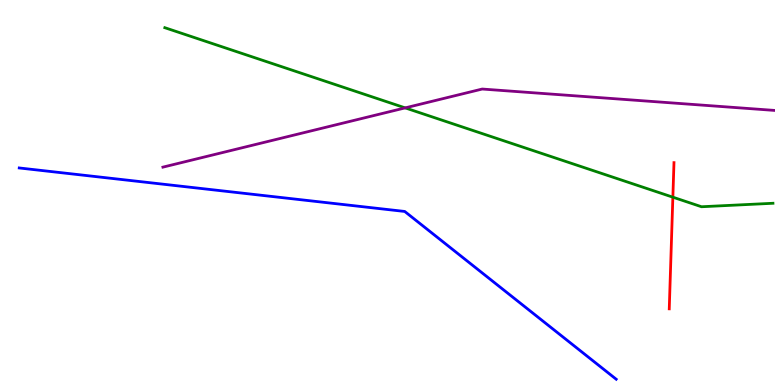[{'lines': ['blue', 'red'], 'intersections': []}, {'lines': ['green', 'red'], 'intersections': [{'x': 8.68, 'y': 4.88}]}, {'lines': ['purple', 'red'], 'intersections': []}, {'lines': ['blue', 'green'], 'intersections': []}, {'lines': ['blue', 'purple'], 'intersections': []}, {'lines': ['green', 'purple'], 'intersections': [{'x': 5.23, 'y': 7.2}]}]